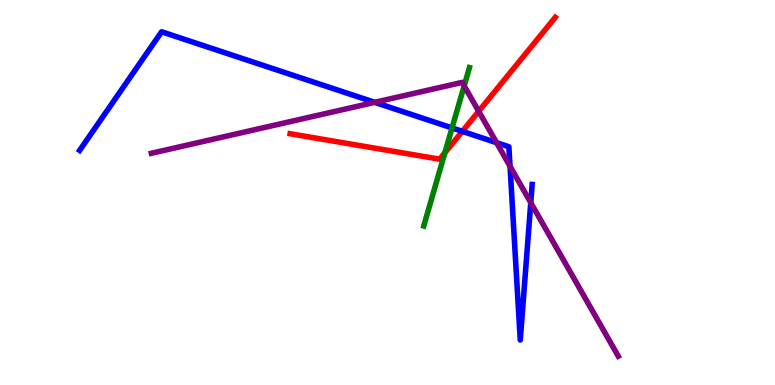[{'lines': ['blue', 'red'], 'intersections': [{'x': 5.97, 'y': 6.59}]}, {'lines': ['green', 'red'], 'intersections': [{'x': 5.74, 'y': 6.03}]}, {'lines': ['purple', 'red'], 'intersections': [{'x': 6.18, 'y': 7.11}]}, {'lines': ['blue', 'green'], 'intersections': [{'x': 5.83, 'y': 6.68}]}, {'lines': ['blue', 'purple'], 'intersections': [{'x': 4.84, 'y': 7.34}, {'x': 6.41, 'y': 6.29}, {'x': 6.58, 'y': 5.68}, {'x': 6.85, 'y': 4.74}]}, {'lines': ['green', 'purple'], 'intersections': [{'x': 5.99, 'y': 7.77}]}]